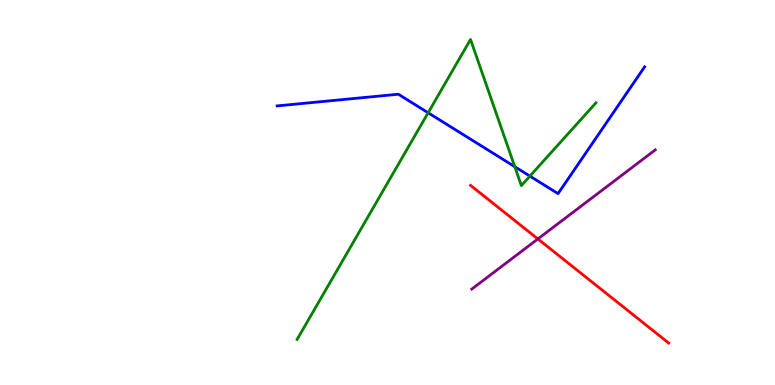[{'lines': ['blue', 'red'], 'intersections': []}, {'lines': ['green', 'red'], 'intersections': []}, {'lines': ['purple', 'red'], 'intersections': [{'x': 6.94, 'y': 3.79}]}, {'lines': ['blue', 'green'], 'intersections': [{'x': 5.52, 'y': 7.07}, {'x': 6.64, 'y': 5.67}, {'x': 6.84, 'y': 5.43}]}, {'lines': ['blue', 'purple'], 'intersections': []}, {'lines': ['green', 'purple'], 'intersections': []}]